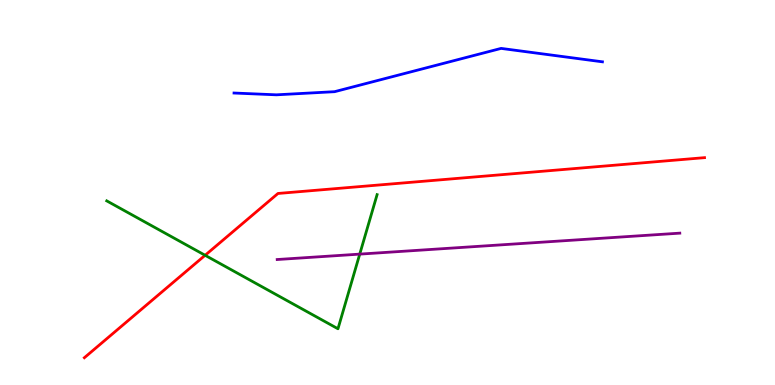[{'lines': ['blue', 'red'], 'intersections': []}, {'lines': ['green', 'red'], 'intersections': [{'x': 2.65, 'y': 3.37}]}, {'lines': ['purple', 'red'], 'intersections': []}, {'lines': ['blue', 'green'], 'intersections': []}, {'lines': ['blue', 'purple'], 'intersections': []}, {'lines': ['green', 'purple'], 'intersections': [{'x': 4.64, 'y': 3.4}]}]